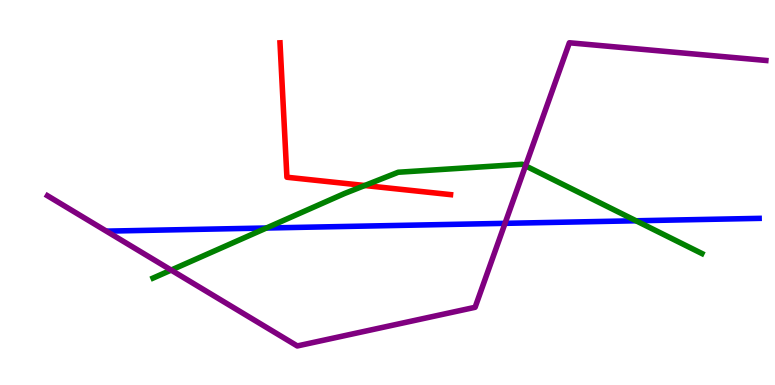[{'lines': ['blue', 'red'], 'intersections': []}, {'lines': ['green', 'red'], 'intersections': [{'x': 4.71, 'y': 5.18}]}, {'lines': ['purple', 'red'], 'intersections': []}, {'lines': ['blue', 'green'], 'intersections': [{'x': 3.44, 'y': 4.08}, {'x': 8.21, 'y': 4.27}]}, {'lines': ['blue', 'purple'], 'intersections': [{'x': 6.52, 'y': 4.2}]}, {'lines': ['green', 'purple'], 'intersections': [{'x': 2.21, 'y': 2.98}, {'x': 6.78, 'y': 5.69}]}]